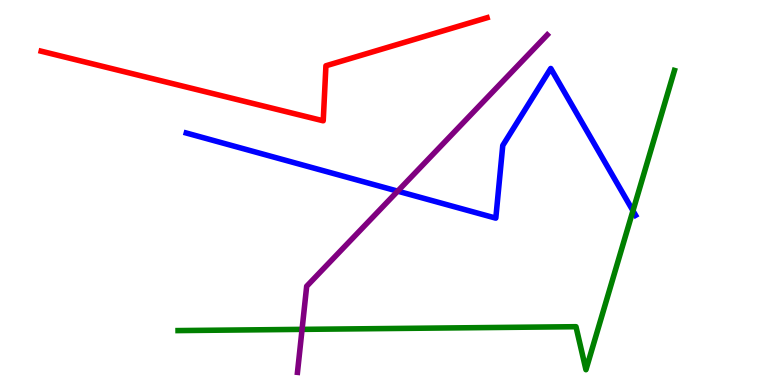[{'lines': ['blue', 'red'], 'intersections': []}, {'lines': ['green', 'red'], 'intersections': []}, {'lines': ['purple', 'red'], 'intersections': []}, {'lines': ['blue', 'green'], 'intersections': [{'x': 8.17, 'y': 4.53}]}, {'lines': ['blue', 'purple'], 'intersections': [{'x': 5.13, 'y': 5.04}]}, {'lines': ['green', 'purple'], 'intersections': [{'x': 3.9, 'y': 1.44}]}]